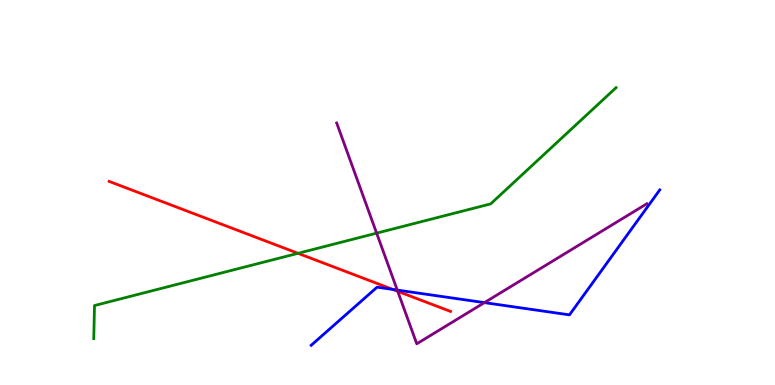[{'lines': ['blue', 'red'], 'intersections': [{'x': 5.07, 'y': 2.48}]}, {'lines': ['green', 'red'], 'intersections': [{'x': 3.85, 'y': 3.42}]}, {'lines': ['purple', 'red'], 'intersections': [{'x': 5.13, 'y': 2.43}]}, {'lines': ['blue', 'green'], 'intersections': []}, {'lines': ['blue', 'purple'], 'intersections': [{'x': 5.13, 'y': 2.47}, {'x': 6.25, 'y': 2.14}]}, {'lines': ['green', 'purple'], 'intersections': [{'x': 4.86, 'y': 3.94}]}]